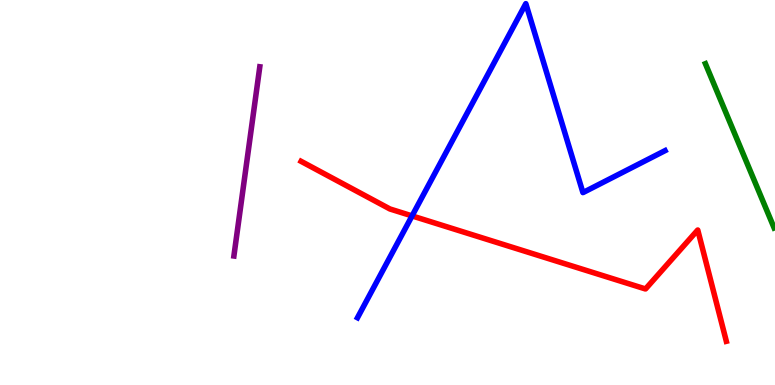[{'lines': ['blue', 'red'], 'intersections': [{'x': 5.32, 'y': 4.39}]}, {'lines': ['green', 'red'], 'intersections': []}, {'lines': ['purple', 'red'], 'intersections': []}, {'lines': ['blue', 'green'], 'intersections': []}, {'lines': ['blue', 'purple'], 'intersections': []}, {'lines': ['green', 'purple'], 'intersections': []}]